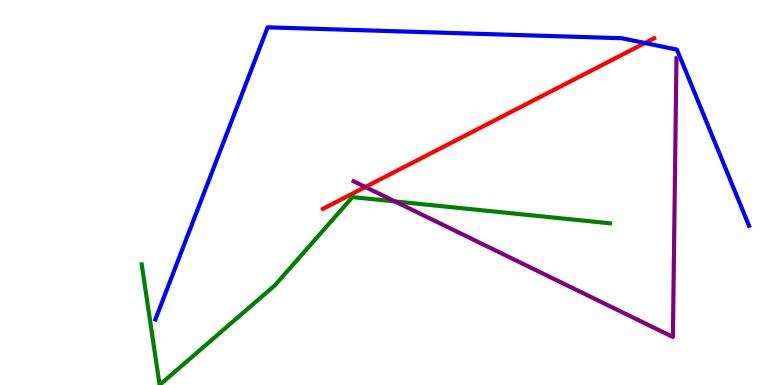[{'lines': ['blue', 'red'], 'intersections': [{'x': 8.32, 'y': 8.88}]}, {'lines': ['green', 'red'], 'intersections': []}, {'lines': ['purple', 'red'], 'intersections': [{'x': 4.71, 'y': 5.14}]}, {'lines': ['blue', 'green'], 'intersections': []}, {'lines': ['blue', 'purple'], 'intersections': []}, {'lines': ['green', 'purple'], 'intersections': [{'x': 5.1, 'y': 4.77}]}]